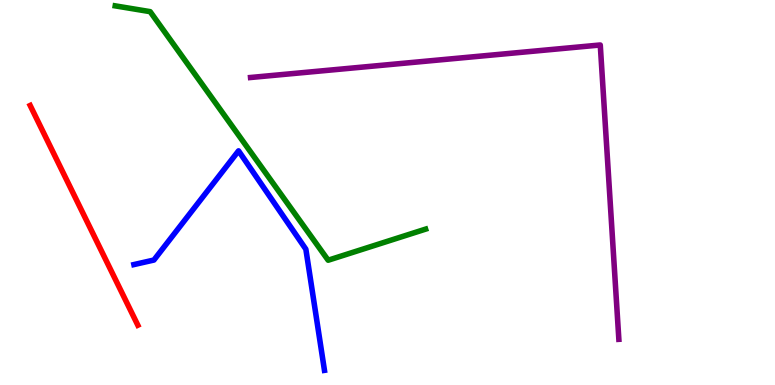[{'lines': ['blue', 'red'], 'intersections': []}, {'lines': ['green', 'red'], 'intersections': []}, {'lines': ['purple', 'red'], 'intersections': []}, {'lines': ['blue', 'green'], 'intersections': []}, {'lines': ['blue', 'purple'], 'intersections': []}, {'lines': ['green', 'purple'], 'intersections': []}]